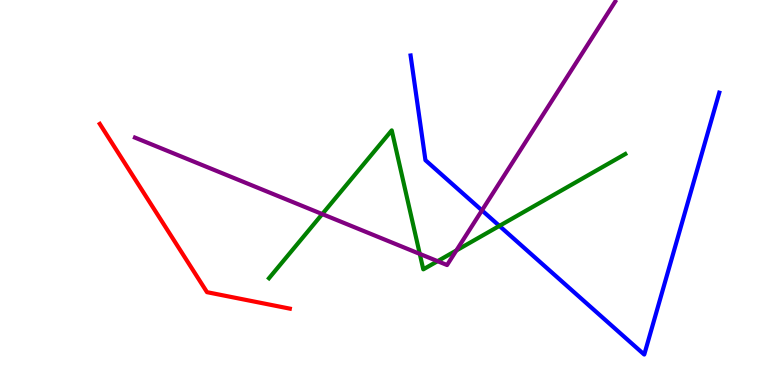[{'lines': ['blue', 'red'], 'intersections': []}, {'lines': ['green', 'red'], 'intersections': []}, {'lines': ['purple', 'red'], 'intersections': []}, {'lines': ['blue', 'green'], 'intersections': [{'x': 6.44, 'y': 4.13}]}, {'lines': ['blue', 'purple'], 'intersections': [{'x': 6.22, 'y': 4.54}]}, {'lines': ['green', 'purple'], 'intersections': [{'x': 4.16, 'y': 4.44}, {'x': 5.42, 'y': 3.41}, {'x': 5.65, 'y': 3.22}, {'x': 5.89, 'y': 3.49}]}]